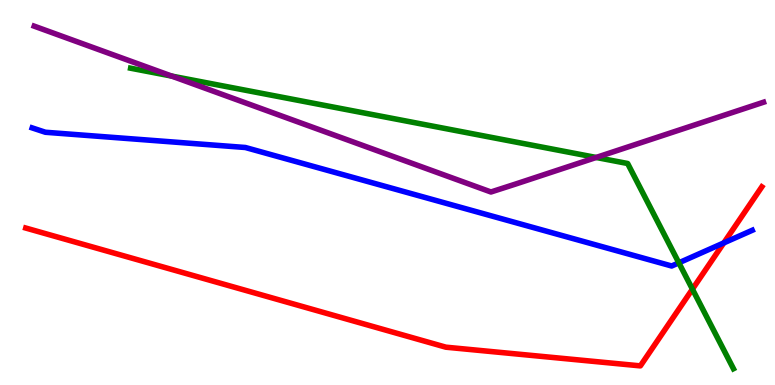[{'lines': ['blue', 'red'], 'intersections': [{'x': 9.34, 'y': 3.69}]}, {'lines': ['green', 'red'], 'intersections': [{'x': 8.93, 'y': 2.49}]}, {'lines': ['purple', 'red'], 'intersections': []}, {'lines': ['blue', 'green'], 'intersections': [{'x': 8.76, 'y': 3.17}]}, {'lines': ['blue', 'purple'], 'intersections': []}, {'lines': ['green', 'purple'], 'intersections': [{'x': 2.22, 'y': 8.02}, {'x': 7.69, 'y': 5.91}]}]